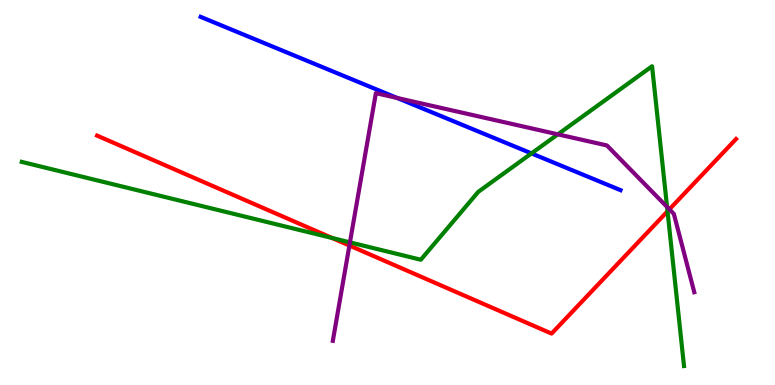[{'lines': ['blue', 'red'], 'intersections': []}, {'lines': ['green', 'red'], 'intersections': [{'x': 4.28, 'y': 3.82}, {'x': 8.61, 'y': 4.51}]}, {'lines': ['purple', 'red'], 'intersections': [{'x': 4.51, 'y': 3.62}, {'x': 8.64, 'y': 4.56}]}, {'lines': ['blue', 'green'], 'intersections': [{'x': 6.86, 'y': 6.02}]}, {'lines': ['blue', 'purple'], 'intersections': [{'x': 5.12, 'y': 7.46}]}, {'lines': ['green', 'purple'], 'intersections': [{'x': 4.52, 'y': 3.71}, {'x': 7.2, 'y': 6.51}, {'x': 8.61, 'y': 4.62}]}]